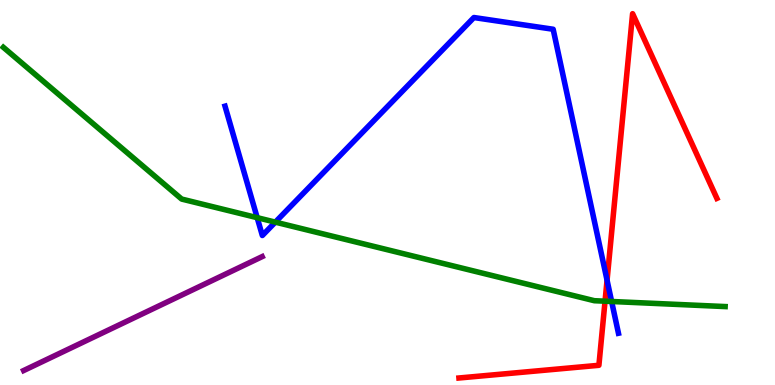[{'lines': ['blue', 'red'], 'intersections': [{'x': 7.83, 'y': 2.72}]}, {'lines': ['green', 'red'], 'intersections': [{'x': 7.81, 'y': 2.18}]}, {'lines': ['purple', 'red'], 'intersections': []}, {'lines': ['blue', 'green'], 'intersections': [{'x': 3.32, 'y': 4.35}, {'x': 3.55, 'y': 4.23}, {'x': 7.89, 'y': 2.17}]}, {'lines': ['blue', 'purple'], 'intersections': []}, {'lines': ['green', 'purple'], 'intersections': []}]